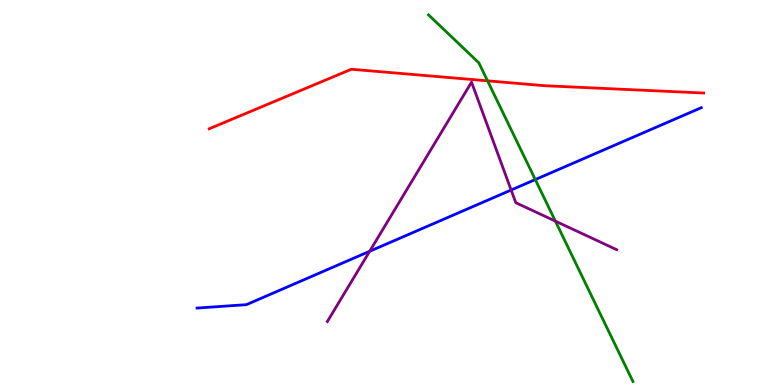[{'lines': ['blue', 'red'], 'intersections': []}, {'lines': ['green', 'red'], 'intersections': [{'x': 6.29, 'y': 7.9}]}, {'lines': ['purple', 'red'], 'intersections': []}, {'lines': ['blue', 'green'], 'intersections': [{'x': 6.91, 'y': 5.34}]}, {'lines': ['blue', 'purple'], 'intersections': [{'x': 4.77, 'y': 3.47}, {'x': 6.6, 'y': 5.06}]}, {'lines': ['green', 'purple'], 'intersections': [{'x': 7.17, 'y': 4.26}]}]